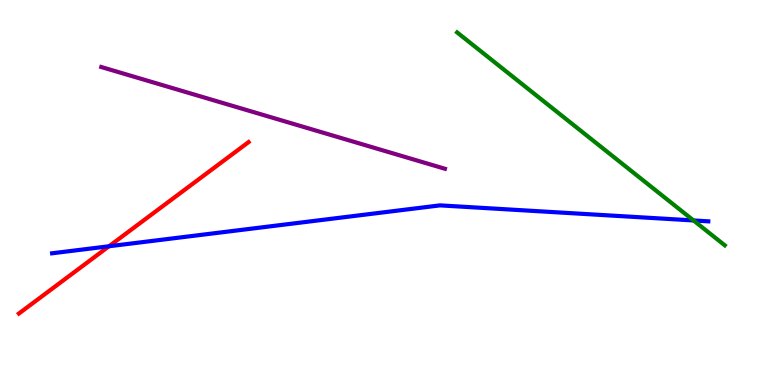[{'lines': ['blue', 'red'], 'intersections': [{'x': 1.41, 'y': 3.6}]}, {'lines': ['green', 'red'], 'intersections': []}, {'lines': ['purple', 'red'], 'intersections': []}, {'lines': ['blue', 'green'], 'intersections': [{'x': 8.95, 'y': 4.27}]}, {'lines': ['blue', 'purple'], 'intersections': []}, {'lines': ['green', 'purple'], 'intersections': []}]